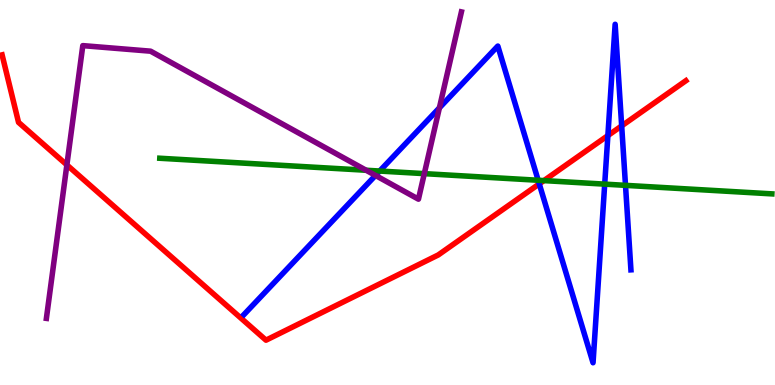[{'lines': ['blue', 'red'], 'intersections': [{'x': 6.96, 'y': 5.22}, {'x': 7.84, 'y': 6.48}, {'x': 8.02, 'y': 6.73}]}, {'lines': ['green', 'red'], 'intersections': [{'x': 7.02, 'y': 5.31}]}, {'lines': ['purple', 'red'], 'intersections': [{'x': 0.863, 'y': 5.72}]}, {'lines': ['blue', 'green'], 'intersections': [{'x': 4.9, 'y': 5.56}, {'x': 6.94, 'y': 5.32}, {'x': 7.8, 'y': 5.22}, {'x': 8.07, 'y': 5.19}]}, {'lines': ['blue', 'purple'], 'intersections': [{'x': 4.85, 'y': 5.44}, {'x': 5.67, 'y': 7.2}]}, {'lines': ['green', 'purple'], 'intersections': [{'x': 4.72, 'y': 5.58}, {'x': 5.47, 'y': 5.49}]}]